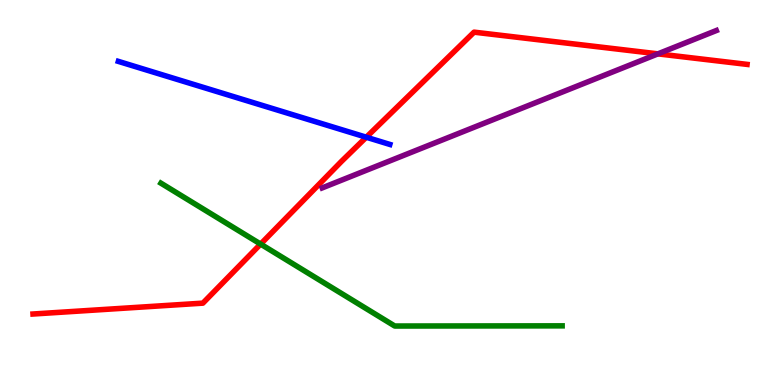[{'lines': ['blue', 'red'], 'intersections': [{'x': 4.73, 'y': 6.44}]}, {'lines': ['green', 'red'], 'intersections': [{'x': 3.36, 'y': 3.66}]}, {'lines': ['purple', 'red'], 'intersections': [{'x': 8.49, 'y': 8.6}]}, {'lines': ['blue', 'green'], 'intersections': []}, {'lines': ['blue', 'purple'], 'intersections': []}, {'lines': ['green', 'purple'], 'intersections': []}]